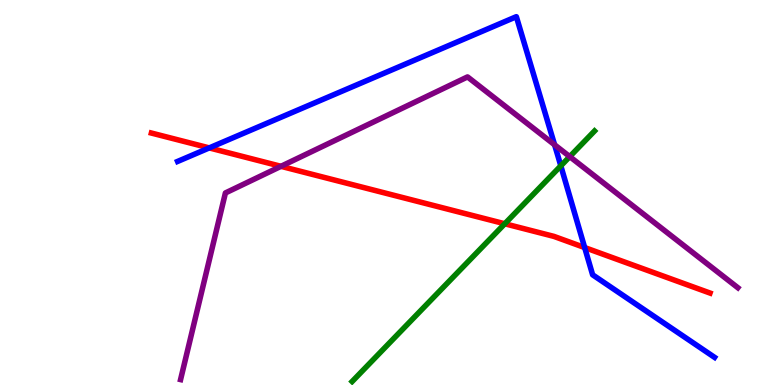[{'lines': ['blue', 'red'], 'intersections': [{'x': 2.7, 'y': 6.16}, {'x': 7.54, 'y': 3.57}]}, {'lines': ['green', 'red'], 'intersections': [{'x': 6.51, 'y': 4.19}]}, {'lines': ['purple', 'red'], 'intersections': [{'x': 3.63, 'y': 5.68}]}, {'lines': ['blue', 'green'], 'intersections': [{'x': 7.24, 'y': 5.69}]}, {'lines': ['blue', 'purple'], 'intersections': [{'x': 7.16, 'y': 6.24}]}, {'lines': ['green', 'purple'], 'intersections': [{'x': 7.35, 'y': 5.93}]}]